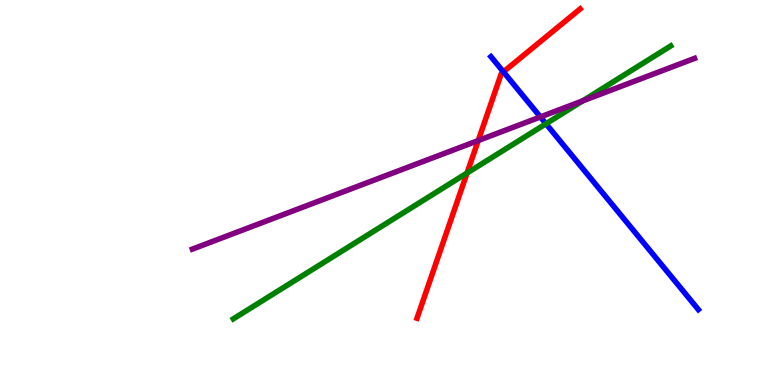[{'lines': ['blue', 'red'], 'intersections': [{'x': 6.5, 'y': 8.13}]}, {'lines': ['green', 'red'], 'intersections': [{'x': 6.03, 'y': 5.51}]}, {'lines': ['purple', 'red'], 'intersections': [{'x': 6.17, 'y': 6.35}]}, {'lines': ['blue', 'green'], 'intersections': [{'x': 7.04, 'y': 6.79}]}, {'lines': ['blue', 'purple'], 'intersections': [{'x': 6.97, 'y': 6.96}]}, {'lines': ['green', 'purple'], 'intersections': [{'x': 7.52, 'y': 7.38}]}]